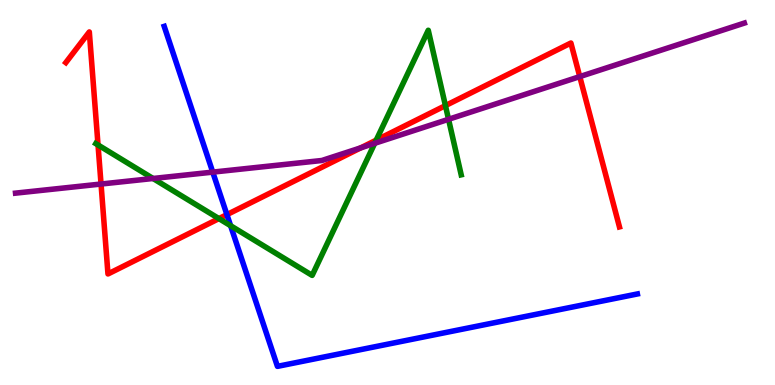[{'lines': ['blue', 'red'], 'intersections': [{'x': 2.93, 'y': 4.43}]}, {'lines': ['green', 'red'], 'intersections': [{'x': 1.26, 'y': 6.23}, {'x': 2.82, 'y': 4.32}, {'x': 4.85, 'y': 6.36}, {'x': 5.75, 'y': 7.26}]}, {'lines': ['purple', 'red'], 'intersections': [{'x': 1.3, 'y': 5.22}, {'x': 4.66, 'y': 6.16}, {'x': 7.48, 'y': 8.01}]}, {'lines': ['blue', 'green'], 'intersections': [{'x': 2.98, 'y': 4.14}]}, {'lines': ['blue', 'purple'], 'intersections': [{'x': 2.75, 'y': 5.53}]}, {'lines': ['green', 'purple'], 'intersections': [{'x': 1.97, 'y': 5.36}, {'x': 4.84, 'y': 6.28}, {'x': 5.79, 'y': 6.9}]}]